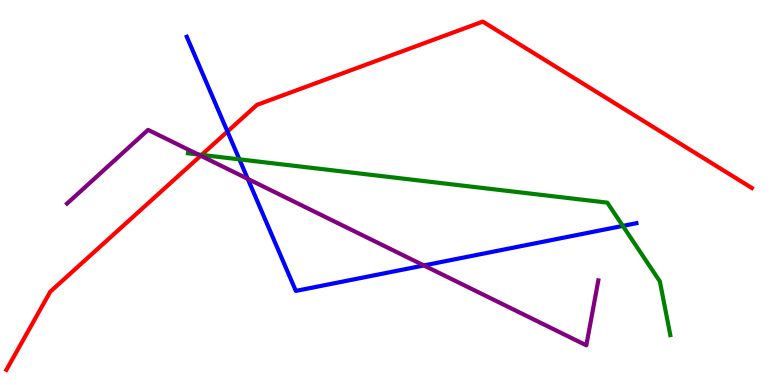[{'lines': ['blue', 'red'], 'intersections': [{'x': 2.93, 'y': 6.58}]}, {'lines': ['green', 'red'], 'intersections': [{'x': 2.6, 'y': 5.98}]}, {'lines': ['purple', 'red'], 'intersections': [{'x': 2.59, 'y': 5.96}]}, {'lines': ['blue', 'green'], 'intersections': [{'x': 3.09, 'y': 5.86}, {'x': 8.04, 'y': 4.13}]}, {'lines': ['blue', 'purple'], 'intersections': [{'x': 3.2, 'y': 5.35}, {'x': 5.47, 'y': 3.11}]}, {'lines': ['green', 'purple'], 'intersections': [{'x': 2.56, 'y': 5.99}]}]